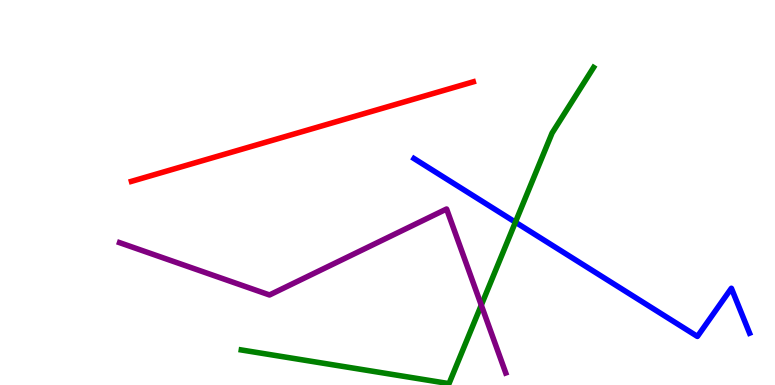[{'lines': ['blue', 'red'], 'intersections': []}, {'lines': ['green', 'red'], 'intersections': []}, {'lines': ['purple', 'red'], 'intersections': []}, {'lines': ['blue', 'green'], 'intersections': [{'x': 6.65, 'y': 4.23}]}, {'lines': ['blue', 'purple'], 'intersections': []}, {'lines': ['green', 'purple'], 'intersections': [{'x': 6.21, 'y': 2.07}]}]